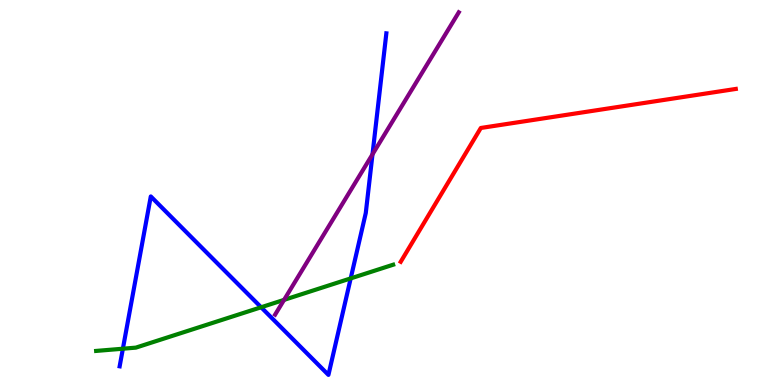[{'lines': ['blue', 'red'], 'intersections': []}, {'lines': ['green', 'red'], 'intersections': []}, {'lines': ['purple', 'red'], 'intersections': []}, {'lines': ['blue', 'green'], 'intersections': [{'x': 1.59, 'y': 0.943}, {'x': 3.37, 'y': 2.02}, {'x': 4.53, 'y': 2.77}]}, {'lines': ['blue', 'purple'], 'intersections': [{'x': 4.81, 'y': 5.99}]}, {'lines': ['green', 'purple'], 'intersections': [{'x': 3.67, 'y': 2.21}]}]